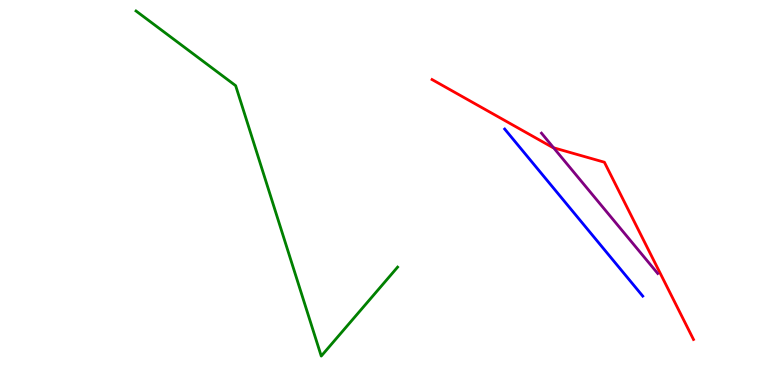[{'lines': ['blue', 'red'], 'intersections': []}, {'lines': ['green', 'red'], 'intersections': []}, {'lines': ['purple', 'red'], 'intersections': [{'x': 7.14, 'y': 6.16}]}, {'lines': ['blue', 'green'], 'intersections': []}, {'lines': ['blue', 'purple'], 'intersections': []}, {'lines': ['green', 'purple'], 'intersections': []}]